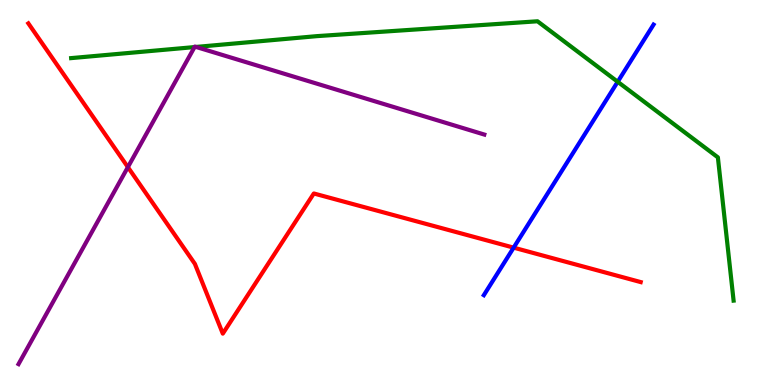[{'lines': ['blue', 'red'], 'intersections': [{'x': 6.63, 'y': 3.57}]}, {'lines': ['green', 'red'], 'intersections': []}, {'lines': ['purple', 'red'], 'intersections': [{'x': 1.65, 'y': 5.66}]}, {'lines': ['blue', 'green'], 'intersections': [{'x': 7.97, 'y': 7.88}]}, {'lines': ['blue', 'purple'], 'intersections': []}, {'lines': ['green', 'purple'], 'intersections': [{'x': 2.51, 'y': 8.78}, {'x': 2.53, 'y': 8.78}]}]